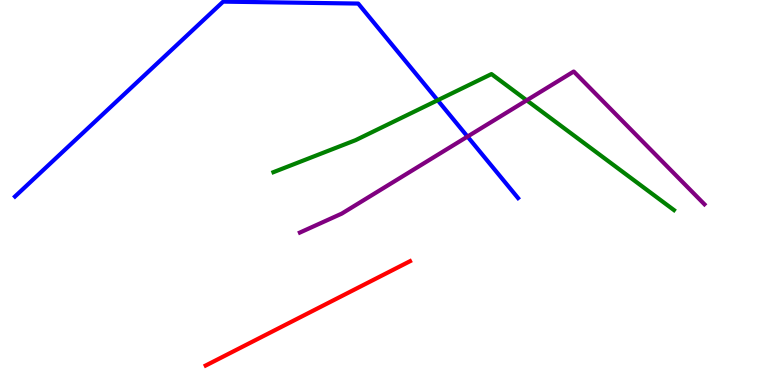[{'lines': ['blue', 'red'], 'intersections': []}, {'lines': ['green', 'red'], 'intersections': []}, {'lines': ['purple', 'red'], 'intersections': []}, {'lines': ['blue', 'green'], 'intersections': [{'x': 5.65, 'y': 7.4}]}, {'lines': ['blue', 'purple'], 'intersections': [{'x': 6.03, 'y': 6.45}]}, {'lines': ['green', 'purple'], 'intersections': [{'x': 6.8, 'y': 7.39}]}]